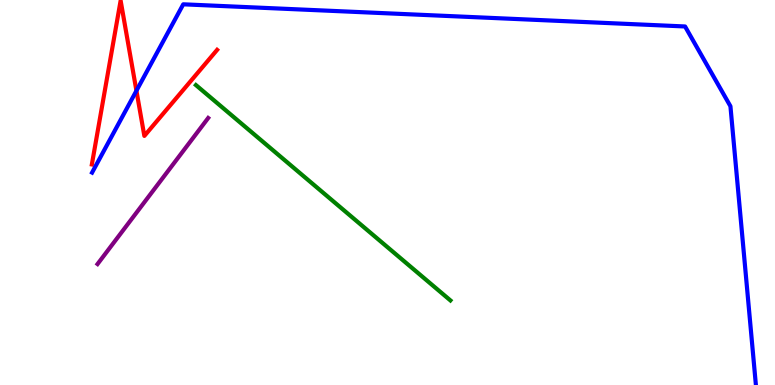[{'lines': ['blue', 'red'], 'intersections': [{'x': 1.76, 'y': 7.64}]}, {'lines': ['green', 'red'], 'intersections': []}, {'lines': ['purple', 'red'], 'intersections': []}, {'lines': ['blue', 'green'], 'intersections': []}, {'lines': ['blue', 'purple'], 'intersections': []}, {'lines': ['green', 'purple'], 'intersections': []}]